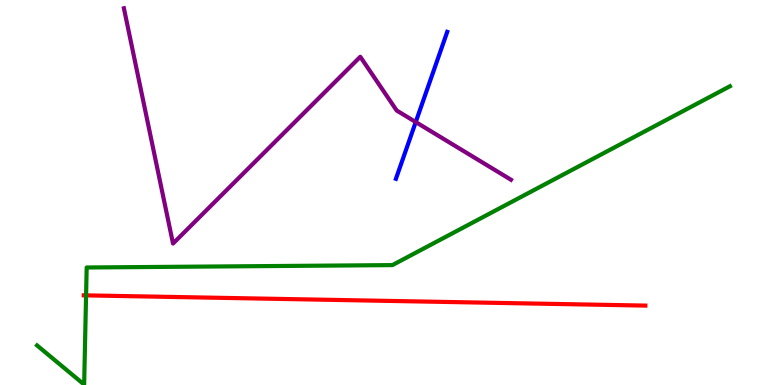[{'lines': ['blue', 'red'], 'intersections': []}, {'lines': ['green', 'red'], 'intersections': [{'x': 1.11, 'y': 2.33}]}, {'lines': ['purple', 'red'], 'intersections': []}, {'lines': ['blue', 'green'], 'intersections': []}, {'lines': ['blue', 'purple'], 'intersections': [{'x': 5.36, 'y': 6.83}]}, {'lines': ['green', 'purple'], 'intersections': []}]